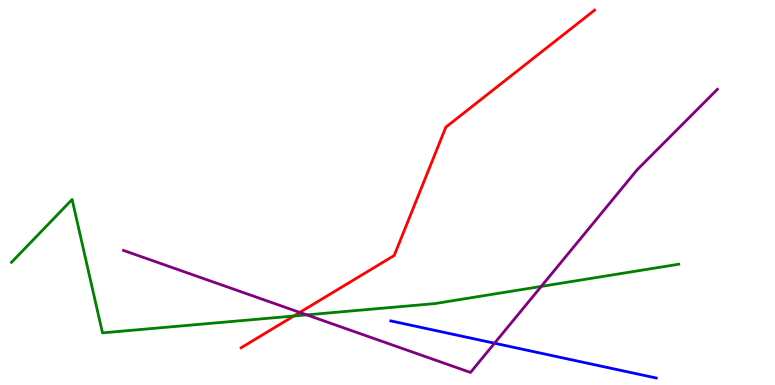[{'lines': ['blue', 'red'], 'intersections': []}, {'lines': ['green', 'red'], 'intersections': [{'x': 3.79, 'y': 1.79}]}, {'lines': ['purple', 'red'], 'intersections': [{'x': 3.87, 'y': 1.89}]}, {'lines': ['blue', 'green'], 'intersections': []}, {'lines': ['blue', 'purple'], 'intersections': [{'x': 6.38, 'y': 1.09}]}, {'lines': ['green', 'purple'], 'intersections': [{'x': 3.96, 'y': 1.82}, {'x': 6.98, 'y': 2.56}]}]